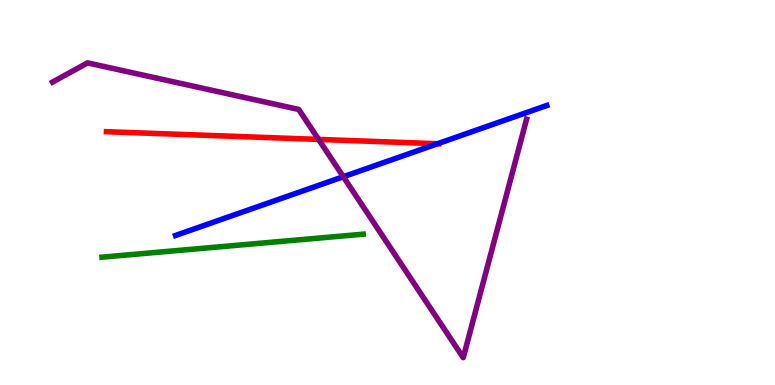[{'lines': ['blue', 'red'], 'intersections': [{'x': 5.65, 'y': 6.27}]}, {'lines': ['green', 'red'], 'intersections': []}, {'lines': ['purple', 'red'], 'intersections': [{'x': 4.11, 'y': 6.38}]}, {'lines': ['blue', 'green'], 'intersections': []}, {'lines': ['blue', 'purple'], 'intersections': [{'x': 4.43, 'y': 5.41}]}, {'lines': ['green', 'purple'], 'intersections': []}]